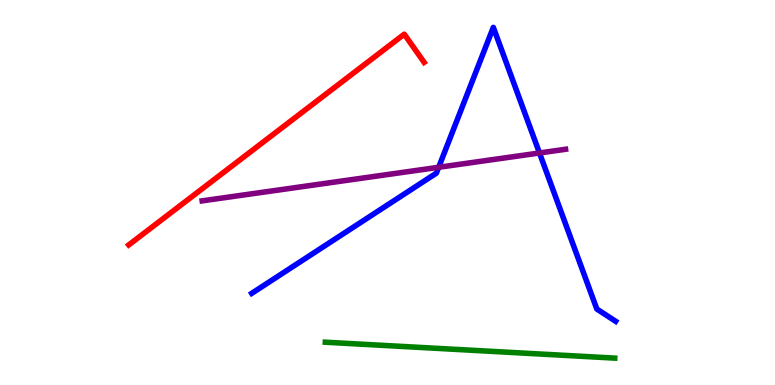[{'lines': ['blue', 'red'], 'intersections': []}, {'lines': ['green', 'red'], 'intersections': []}, {'lines': ['purple', 'red'], 'intersections': []}, {'lines': ['blue', 'green'], 'intersections': []}, {'lines': ['blue', 'purple'], 'intersections': [{'x': 5.66, 'y': 5.65}, {'x': 6.96, 'y': 6.03}]}, {'lines': ['green', 'purple'], 'intersections': []}]